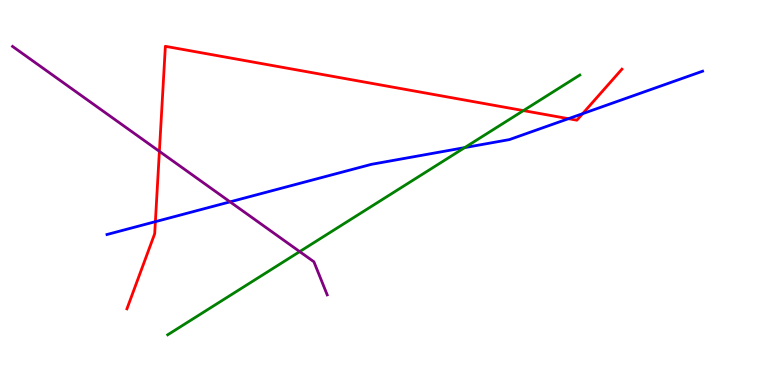[{'lines': ['blue', 'red'], 'intersections': [{'x': 2.0, 'y': 4.24}, {'x': 7.33, 'y': 6.92}, {'x': 7.52, 'y': 7.05}]}, {'lines': ['green', 'red'], 'intersections': [{'x': 6.75, 'y': 7.13}]}, {'lines': ['purple', 'red'], 'intersections': [{'x': 2.06, 'y': 6.07}]}, {'lines': ['blue', 'green'], 'intersections': [{'x': 6.0, 'y': 6.17}]}, {'lines': ['blue', 'purple'], 'intersections': [{'x': 2.97, 'y': 4.76}]}, {'lines': ['green', 'purple'], 'intersections': [{'x': 3.87, 'y': 3.46}]}]